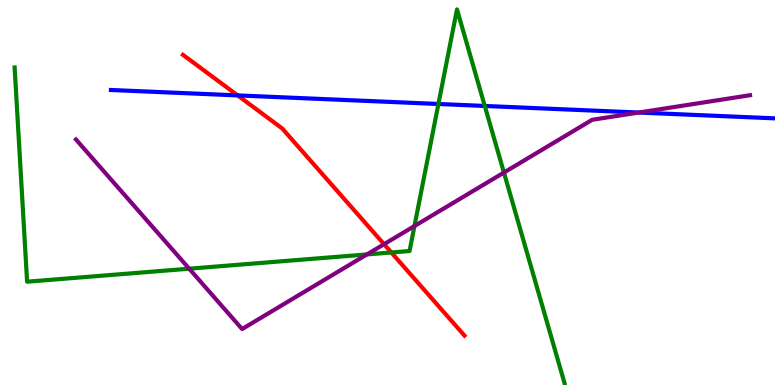[{'lines': ['blue', 'red'], 'intersections': [{'x': 3.07, 'y': 7.52}]}, {'lines': ['green', 'red'], 'intersections': [{'x': 5.05, 'y': 3.44}]}, {'lines': ['purple', 'red'], 'intersections': [{'x': 4.96, 'y': 3.66}]}, {'lines': ['blue', 'green'], 'intersections': [{'x': 5.66, 'y': 7.3}, {'x': 6.26, 'y': 7.25}]}, {'lines': ['blue', 'purple'], 'intersections': [{'x': 8.24, 'y': 7.08}]}, {'lines': ['green', 'purple'], 'intersections': [{'x': 2.44, 'y': 3.02}, {'x': 4.73, 'y': 3.39}, {'x': 5.35, 'y': 4.13}, {'x': 6.5, 'y': 5.52}]}]